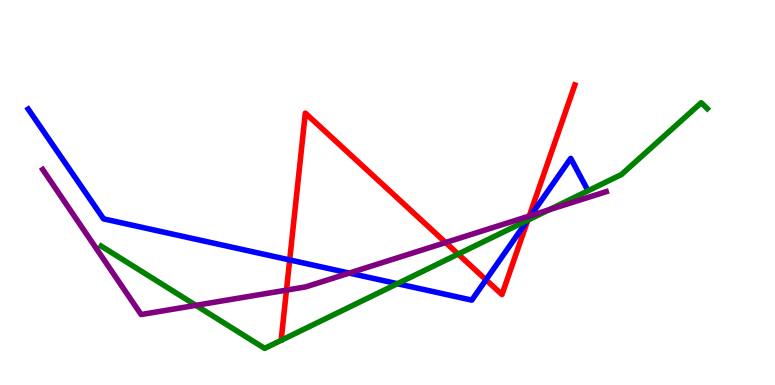[{'lines': ['blue', 'red'], 'intersections': [{'x': 3.74, 'y': 3.25}, {'x': 6.27, 'y': 2.73}, {'x': 6.81, 'y': 4.3}]}, {'lines': ['green', 'red'], 'intersections': [{'x': 5.91, 'y': 3.4}, {'x': 6.81, 'y': 4.28}]}, {'lines': ['purple', 'red'], 'intersections': [{'x': 3.7, 'y': 2.46}, {'x': 5.75, 'y': 3.7}, {'x': 6.83, 'y': 4.39}]}, {'lines': ['blue', 'green'], 'intersections': [{'x': 5.13, 'y': 2.63}, {'x': 6.81, 'y': 4.28}]}, {'lines': ['blue', 'purple'], 'intersections': [{'x': 4.51, 'y': 2.91}, {'x': 6.85, 'y': 4.4}]}, {'lines': ['green', 'purple'], 'intersections': [{'x': 2.53, 'y': 2.07}, {'x': 7.09, 'y': 4.55}]}]